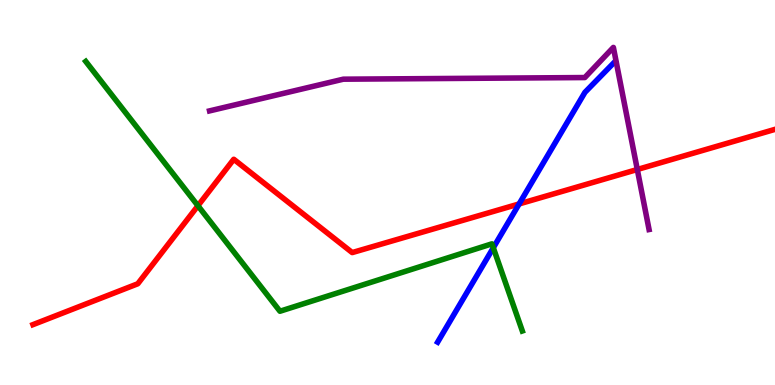[{'lines': ['blue', 'red'], 'intersections': [{'x': 6.7, 'y': 4.7}]}, {'lines': ['green', 'red'], 'intersections': [{'x': 2.55, 'y': 4.66}]}, {'lines': ['purple', 'red'], 'intersections': [{'x': 8.22, 'y': 5.6}]}, {'lines': ['blue', 'green'], 'intersections': [{'x': 6.37, 'y': 3.56}]}, {'lines': ['blue', 'purple'], 'intersections': []}, {'lines': ['green', 'purple'], 'intersections': []}]